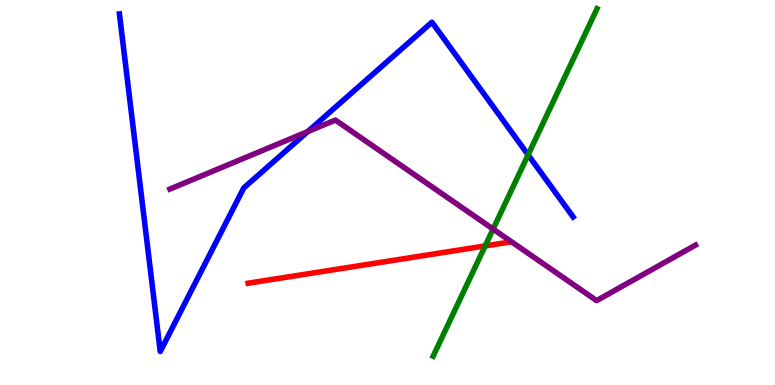[{'lines': ['blue', 'red'], 'intersections': []}, {'lines': ['green', 'red'], 'intersections': [{'x': 6.26, 'y': 3.61}]}, {'lines': ['purple', 'red'], 'intersections': []}, {'lines': ['blue', 'green'], 'intersections': [{'x': 6.81, 'y': 5.98}]}, {'lines': ['blue', 'purple'], 'intersections': [{'x': 3.97, 'y': 6.58}]}, {'lines': ['green', 'purple'], 'intersections': [{'x': 6.36, 'y': 4.05}]}]